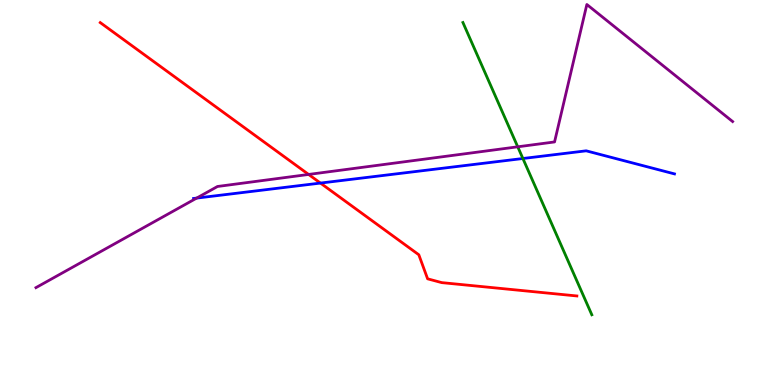[{'lines': ['blue', 'red'], 'intersections': [{'x': 4.13, 'y': 5.24}]}, {'lines': ['green', 'red'], 'intersections': []}, {'lines': ['purple', 'red'], 'intersections': [{'x': 3.98, 'y': 5.47}]}, {'lines': ['blue', 'green'], 'intersections': [{'x': 6.75, 'y': 5.88}]}, {'lines': ['blue', 'purple'], 'intersections': [{'x': 2.54, 'y': 4.85}]}, {'lines': ['green', 'purple'], 'intersections': [{'x': 6.68, 'y': 6.19}]}]